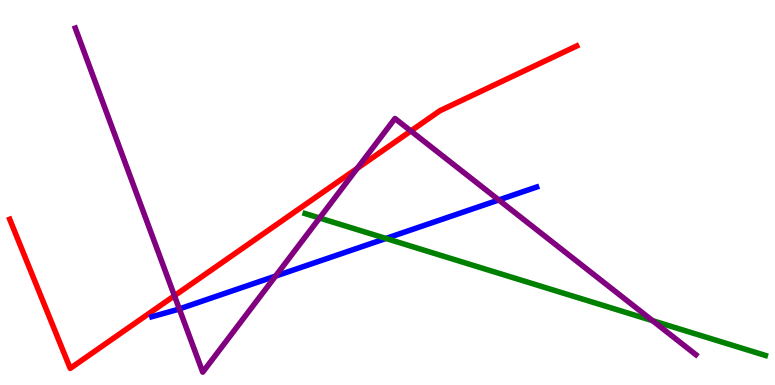[{'lines': ['blue', 'red'], 'intersections': []}, {'lines': ['green', 'red'], 'intersections': []}, {'lines': ['purple', 'red'], 'intersections': [{'x': 2.25, 'y': 2.32}, {'x': 4.61, 'y': 5.63}, {'x': 5.3, 'y': 6.6}]}, {'lines': ['blue', 'green'], 'intersections': [{'x': 4.98, 'y': 3.81}]}, {'lines': ['blue', 'purple'], 'intersections': [{'x': 2.31, 'y': 1.98}, {'x': 3.56, 'y': 2.83}, {'x': 6.44, 'y': 4.81}]}, {'lines': ['green', 'purple'], 'intersections': [{'x': 4.12, 'y': 4.34}, {'x': 8.42, 'y': 1.67}]}]